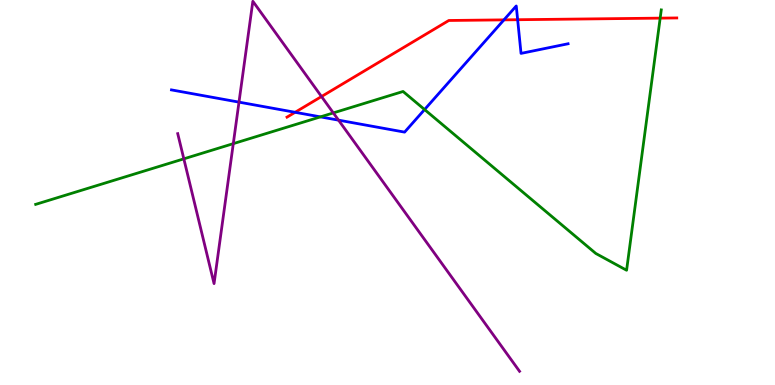[{'lines': ['blue', 'red'], 'intersections': [{'x': 3.81, 'y': 7.08}, {'x': 6.5, 'y': 9.48}, {'x': 6.68, 'y': 9.49}]}, {'lines': ['green', 'red'], 'intersections': [{'x': 8.52, 'y': 9.53}]}, {'lines': ['purple', 'red'], 'intersections': [{'x': 4.15, 'y': 7.49}]}, {'lines': ['blue', 'green'], 'intersections': [{'x': 4.13, 'y': 6.96}, {'x': 5.48, 'y': 7.15}]}, {'lines': ['blue', 'purple'], 'intersections': [{'x': 3.08, 'y': 7.35}, {'x': 4.37, 'y': 6.88}]}, {'lines': ['green', 'purple'], 'intersections': [{'x': 2.37, 'y': 5.87}, {'x': 3.01, 'y': 6.27}, {'x': 4.3, 'y': 7.07}]}]